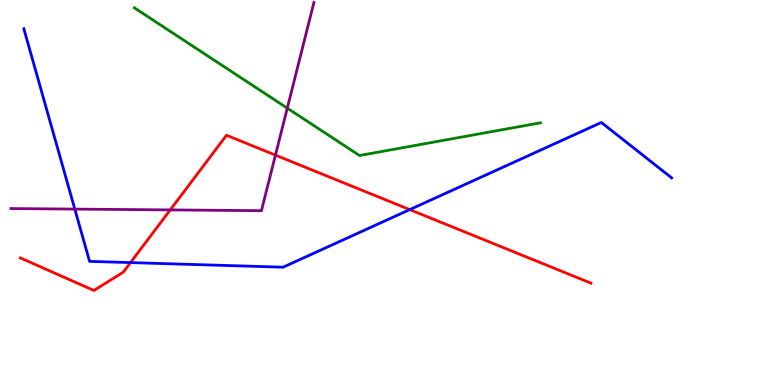[{'lines': ['blue', 'red'], 'intersections': [{'x': 1.68, 'y': 3.18}, {'x': 5.29, 'y': 4.56}]}, {'lines': ['green', 'red'], 'intersections': []}, {'lines': ['purple', 'red'], 'intersections': [{'x': 2.2, 'y': 4.55}, {'x': 3.55, 'y': 5.97}]}, {'lines': ['blue', 'green'], 'intersections': []}, {'lines': ['blue', 'purple'], 'intersections': [{'x': 0.965, 'y': 4.57}]}, {'lines': ['green', 'purple'], 'intersections': [{'x': 3.71, 'y': 7.19}]}]